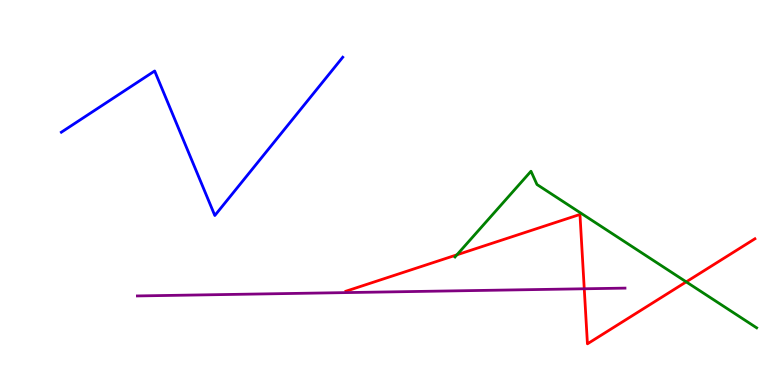[{'lines': ['blue', 'red'], 'intersections': []}, {'lines': ['green', 'red'], 'intersections': [{'x': 5.9, 'y': 3.38}, {'x': 8.85, 'y': 2.68}]}, {'lines': ['purple', 'red'], 'intersections': [{'x': 7.54, 'y': 2.5}]}, {'lines': ['blue', 'green'], 'intersections': []}, {'lines': ['blue', 'purple'], 'intersections': []}, {'lines': ['green', 'purple'], 'intersections': []}]